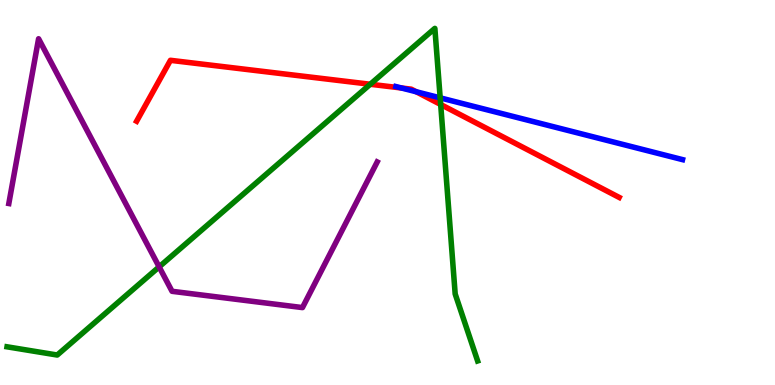[{'lines': ['blue', 'red'], 'intersections': [{'x': 5.18, 'y': 7.71}, {'x': 5.37, 'y': 7.62}]}, {'lines': ['green', 'red'], 'intersections': [{'x': 4.78, 'y': 7.81}, {'x': 5.69, 'y': 7.29}]}, {'lines': ['purple', 'red'], 'intersections': []}, {'lines': ['blue', 'green'], 'intersections': [{'x': 5.68, 'y': 7.46}]}, {'lines': ['blue', 'purple'], 'intersections': []}, {'lines': ['green', 'purple'], 'intersections': [{'x': 2.05, 'y': 3.07}]}]